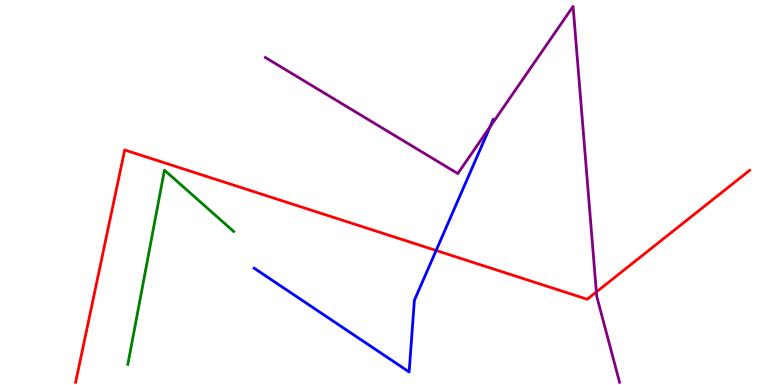[{'lines': ['blue', 'red'], 'intersections': [{'x': 5.63, 'y': 3.49}]}, {'lines': ['green', 'red'], 'intersections': []}, {'lines': ['purple', 'red'], 'intersections': [{'x': 7.69, 'y': 2.42}]}, {'lines': ['blue', 'green'], 'intersections': []}, {'lines': ['blue', 'purple'], 'intersections': [{'x': 6.32, 'y': 6.71}]}, {'lines': ['green', 'purple'], 'intersections': []}]